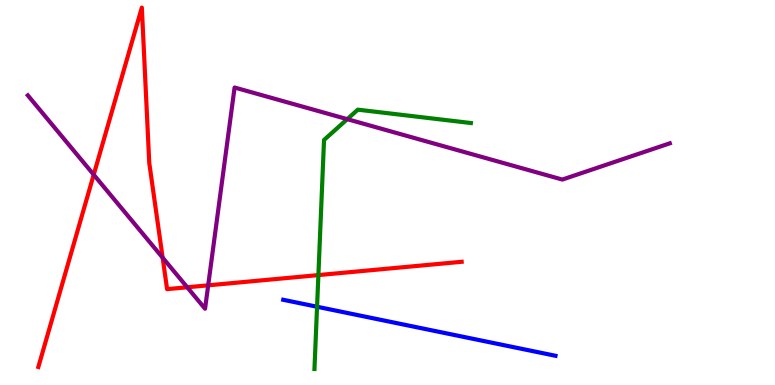[{'lines': ['blue', 'red'], 'intersections': []}, {'lines': ['green', 'red'], 'intersections': [{'x': 4.11, 'y': 2.85}]}, {'lines': ['purple', 'red'], 'intersections': [{'x': 1.21, 'y': 5.46}, {'x': 2.1, 'y': 3.31}, {'x': 2.42, 'y': 2.54}, {'x': 2.69, 'y': 2.59}]}, {'lines': ['blue', 'green'], 'intersections': [{'x': 4.09, 'y': 2.03}]}, {'lines': ['blue', 'purple'], 'intersections': []}, {'lines': ['green', 'purple'], 'intersections': [{'x': 4.48, 'y': 6.9}]}]